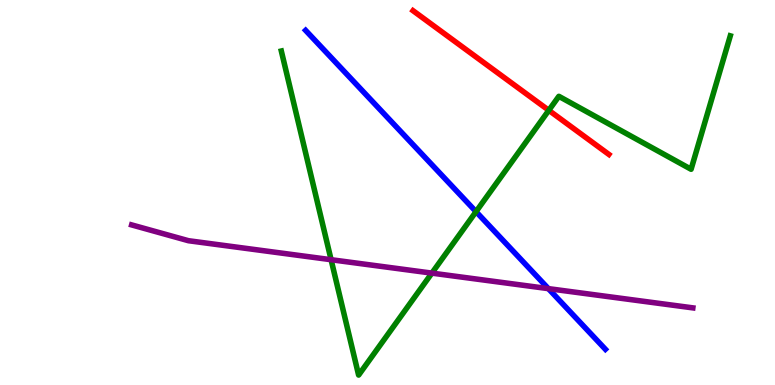[{'lines': ['blue', 'red'], 'intersections': []}, {'lines': ['green', 'red'], 'intersections': [{'x': 7.08, 'y': 7.13}]}, {'lines': ['purple', 'red'], 'intersections': []}, {'lines': ['blue', 'green'], 'intersections': [{'x': 6.14, 'y': 4.5}]}, {'lines': ['blue', 'purple'], 'intersections': [{'x': 7.08, 'y': 2.5}]}, {'lines': ['green', 'purple'], 'intersections': [{'x': 4.27, 'y': 3.25}, {'x': 5.57, 'y': 2.91}]}]